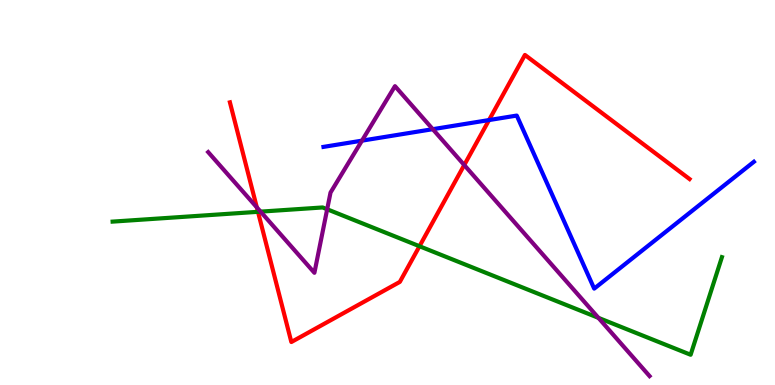[{'lines': ['blue', 'red'], 'intersections': [{'x': 6.31, 'y': 6.88}]}, {'lines': ['green', 'red'], 'intersections': [{'x': 3.33, 'y': 4.5}, {'x': 5.41, 'y': 3.6}]}, {'lines': ['purple', 'red'], 'intersections': [{'x': 3.31, 'y': 4.61}, {'x': 5.99, 'y': 5.71}]}, {'lines': ['blue', 'green'], 'intersections': []}, {'lines': ['blue', 'purple'], 'intersections': [{'x': 4.67, 'y': 6.35}, {'x': 5.58, 'y': 6.64}]}, {'lines': ['green', 'purple'], 'intersections': [{'x': 3.36, 'y': 4.5}, {'x': 4.22, 'y': 4.56}, {'x': 7.72, 'y': 1.74}]}]